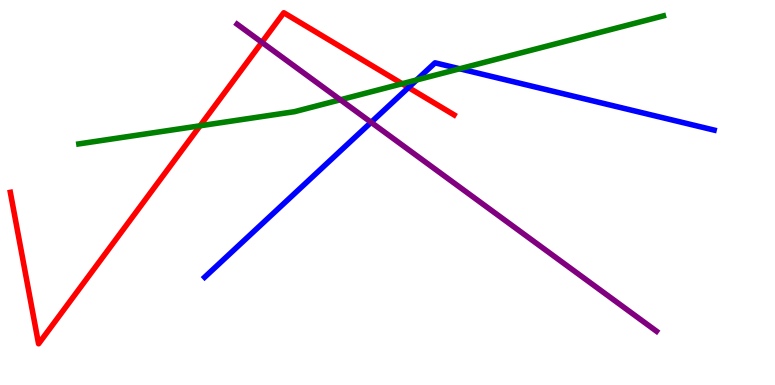[{'lines': ['blue', 'red'], 'intersections': [{'x': 5.27, 'y': 7.73}]}, {'lines': ['green', 'red'], 'intersections': [{'x': 2.58, 'y': 6.73}, {'x': 5.19, 'y': 7.83}]}, {'lines': ['purple', 'red'], 'intersections': [{'x': 3.38, 'y': 8.9}]}, {'lines': ['blue', 'green'], 'intersections': [{'x': 5.38, 'y': 7.92}, {'x': 5.93, 'y': 8.21}]}, {'lines': ['blue', 'purple'], 'intersections': [{'x': 4.79, 'y': 6.82}]}, {'lines': ['green', 'purple'], 'intersections': [{'x': 4.39, 'y': 7.41}]}]